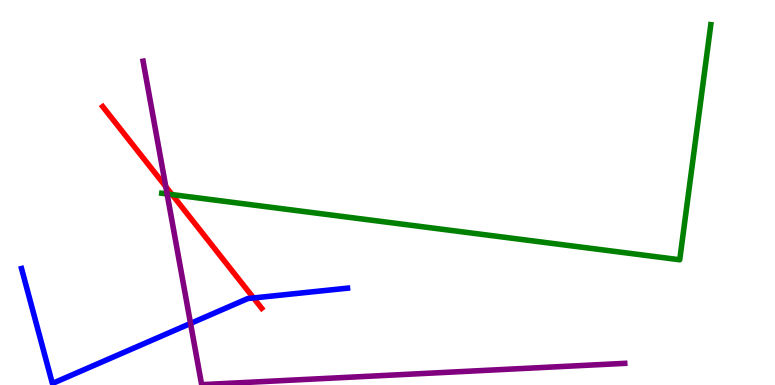[{'lines': ['blue', 'red'], 'intersections': [{'x': 3.27, 'y': 2.26}]}, {'lines': ['green', 'red'], 'intersections': [{'x': 2.22, 'y': 4.95}]}, {'lines': ['purple', 'red'], 'intersections': [{'x': 2.14, 'y': 5.15}]}, {'lines': ['blue', 'green'], 'intersections': []}, {'lines': ['blue', 'purple'], 'intersections': [{'x': 2.46, 'y': 1.6}]}, {'lines': ['green', 'purple'], 'intersections': [{'x': 2.16, 'y': 4.96}]}]